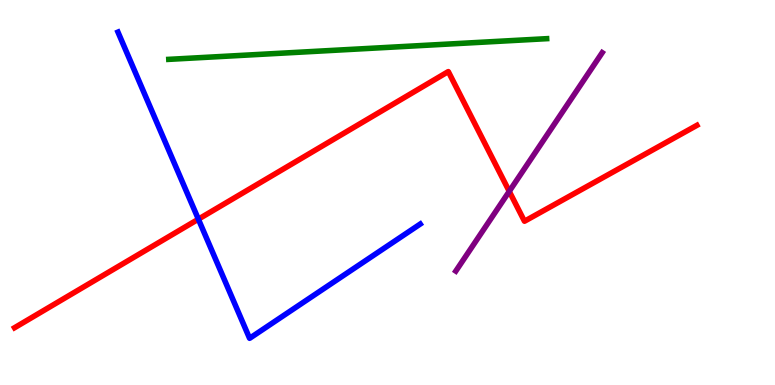[{'lines': ['blue', 'red'], 'intersections': [{'x': 2.56, 'y': 4.31}]}, {'lines': ['green', 'red'], 'intersections': []}, {'lines': ['purple', 'red'], 'intersections': [{'x': 6.57, 'y': 5.03}]}, {'lines': ['blue', 'green'], 'intersections': []}, {'lines': ['blue', 'purple'], 'intersections': []}, {'lines': ['green', 'purple'], 'intersections': []}]